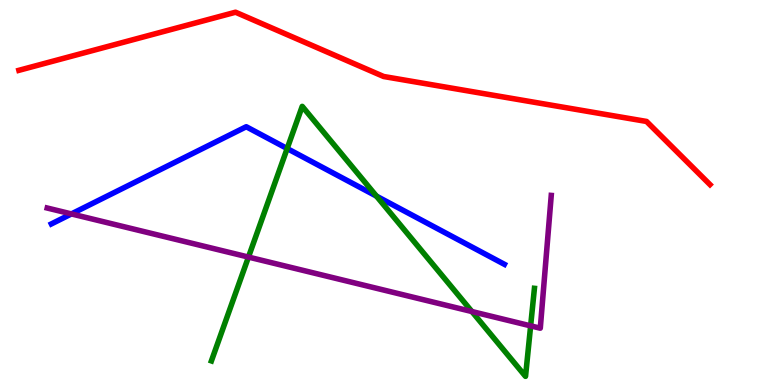[{'lines': ['blue', 'red'], 'intersections': []}, {'lines': ['green', 'red'], 'intersections': []}, {'lines': ['purple', 'red'], 'intersections': []}, {'lines': ['blue', 'green'], 'intersections': [{'x': 3.71, 'y': 6.14}, {'x': 4.86, 'y': 4.91}]}, {'lines': ['blue', 'purple'], 'intersections': [{'x': 0.922, 'y': 4.44}]}, {'lines': ['green', 'purple'], 'intersections': [{'x': 3.21, 'y': 3.32}, {'x': 6.09, 'y': 1.91}, {'x': 6.85, 'y': 1.54}]}]